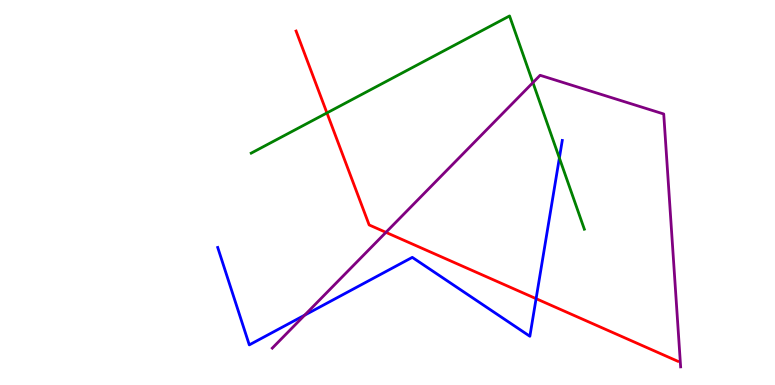[{'lines': ['blue', 'red'], 'intersections': [{'x': 6.92, 'y': 2.24}]}, {'lines': ['green', 'red'], 'intersections': [{'x': 4.22, 'y': 7.07}]}, {'lines': ['purple', 'red'], 'intersections': [{'x': 4.98, 'y': 3.96}]}, {'lines': ['blue', 'green'], 'intersections': [{'x': 7.22, 'y': 5.9}]}, {'lines': ['blue', 'purple'], 'intersections': [{'x': 3.93, 'y': 1.81}]}, {'lines': ['green', 'purple'], 'intersections': [{'x': 6.88, 'y': 7.85}]}]